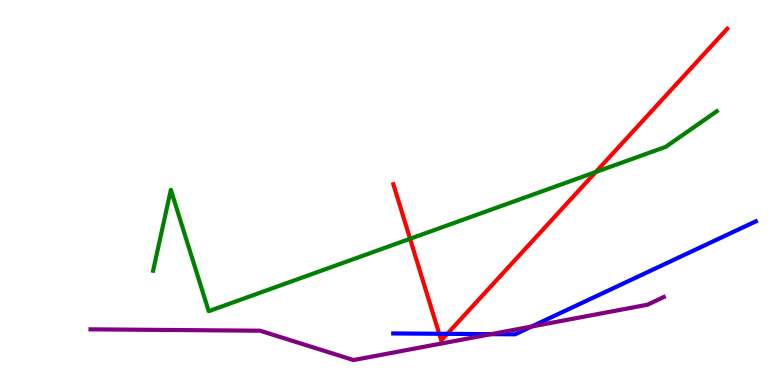[{'lines': ['blue', 'red'], 'intersections': [{'x': 5.67, 'y': 1.33}, {'x': 5.77, 'y': 1.33}]}, {'lines': ['green', 'red'], 'intersections': [{'x': 5.29, 'y': 3.8}, {'x': 7.69, 'y': 5.53}]}, {'lines': ['purple', 'red'], 'intersections': []}, {'lines': ['blue', 'green'], 'intersections': []}, {'lines': ['blue', 'purple'], 'intersections': [{'x': 6.34, 'y': 1.32}, {'x': 6.86, 'y': 1.52}]}, {'lines': ['green', 'purple'], 'intersections': []}]